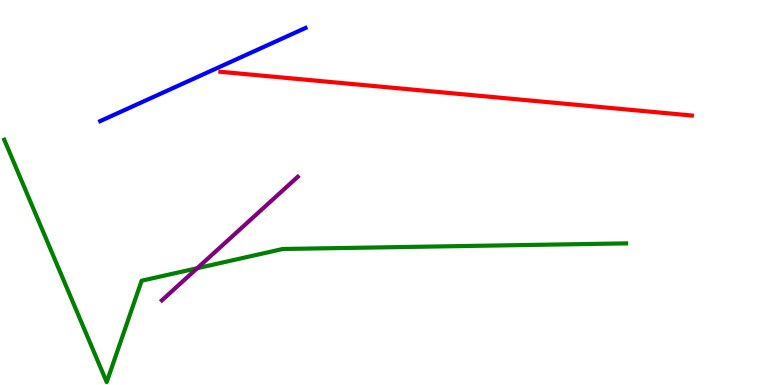[{'lines': ['blue', 'red'], 'intersections': []}, {'lines': ['green', 'red'], 'intersections': []}, {'lines': ['purple', 'red'], 'intersections': []}, {'lines': ['blue', 'green'], 'intersections': []}, {'lines': ['blue', 'purple'], 'intersections': []}, {'lines': ['green', 'purple'], 'intersections': [{'x': 2.54, 'y': 3.03}]}]